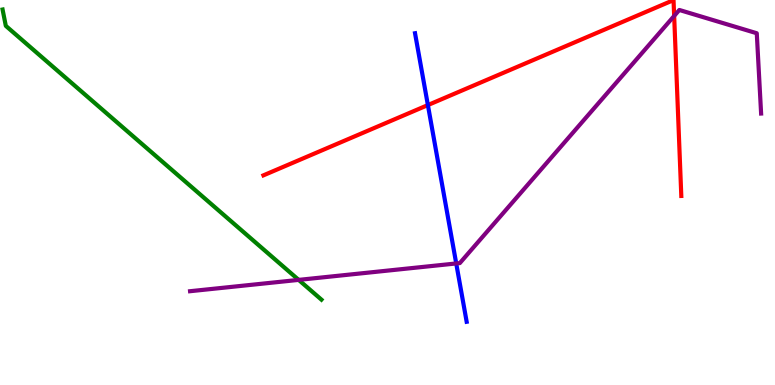[{'lines': ['blue', 'red'], 'intersections': [{'x': 5.52, 'y': 7.27}]}, {'lines': ['green', 'red'], 'intersections': []}, {'lines': ['purple', 'red'], 'intersections': [{'x': 8.7, 'y': 9.59}]}, {'lines': ['blue', 'green'], 'intersections': []}, {'lines': ['blue', 'purple'], 'intersections': [{'x': 5.89, 'y': 3.16}]}, {'lines': ['green', 'purple'], 'intersections': [{'x': 3.85, 'y': 2.73}]}]